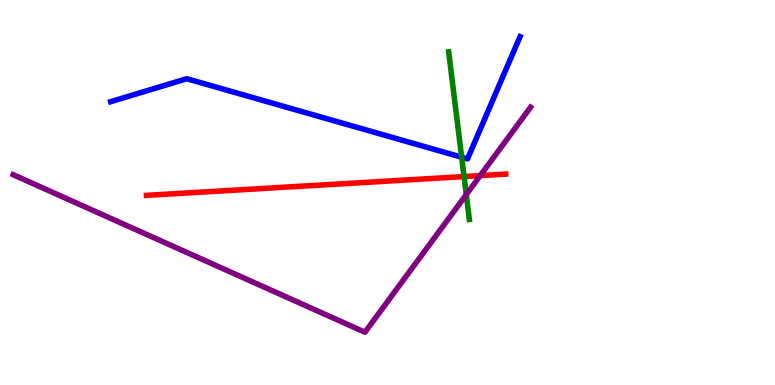[{'lines': ['blue', 'red'], 'intersections': []}, {'lines': ['green', 'red'], 'intersections': [{'x': 5.99, 'y': 5.41}]}, {'lines': ['purple', 'red'], 'intersections': [{'x': 6.2, 'y': 5.44}]}, {'lines': ['blue', 'green'], 'intersections': [{'x': 5.96, 'y': 5.92}]}, {'lines': ['blue', 'purple'], 'intersections': []}, {'lines': ['green', 'purple'], 'intersections': [{'x': 6.02, 'y': 4.95}]}]